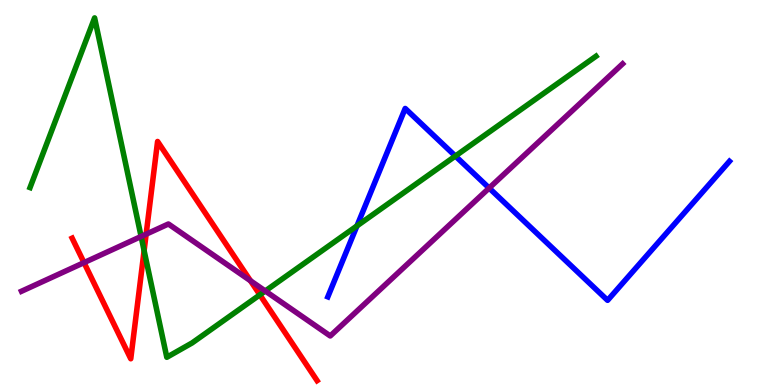[{'lines': ['blue', 'red'], 'intersections': []}, {'lines': ['green', 'red'], 'intersections': [{'x': 1.86, 'y': 3.49}, {'x': 3.35, 'y': 2.34}]}, {'lines': ['purple', 'red'], 'intersections': [{'x': 1.08, 'y': 3.18}, {'x': 1.89, 'y': 3.92}, {'x': 3.23, 'y': 2.71}]}, {'lines': ['blue', 'green'], 'intersections': [{'x': 4.61, 'y': 4.13}, {'x': 5.88, 'y': 5.95}]}, {'lines': ['blue', 'purple'], 'intersections': [{'x': 6.31, 'y': 5.12}]}, {'lines': ['green', 'purple'], 'intersections': [{'x': 1.82, 'y': 3.86}, {'x': 3.42, 'y': 2.44}]}]